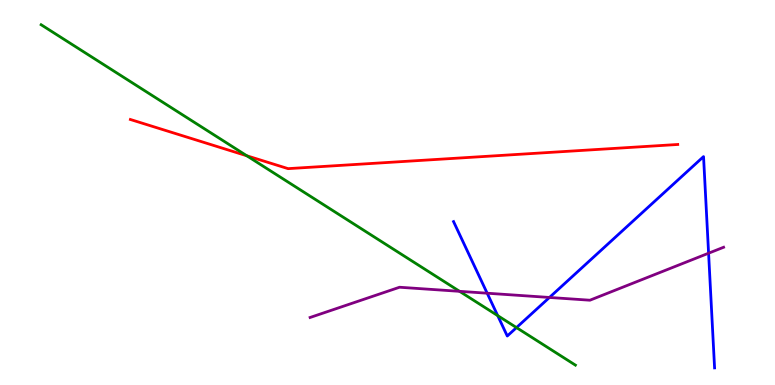[{'lines': ['blue', 'red'], 'intersections': []}, {'lines': ['green', 'red'], 'intersections': [{'x': 3.18, 'y': 5.95}]}, {'lines': ['purple', 'red'], 'intersections': []}, {'lines': ['blue', 'green'], 'intersections': [{'x': 6.42, 'y': 1.8}, {'x': 6.66, 'y': 1.49}]}, {'lines': ['blue', 'purple'], 'intersections': [{'x': 6.29, 'y': 2.38}, {'x': 7.09, 'y': 2.27}, {'x': 9.14, 'y': 3.42}]}, {'lines': ['green', 'purple'], 'intersections': [{'x': 5.93, 'y': 2.43}]}]